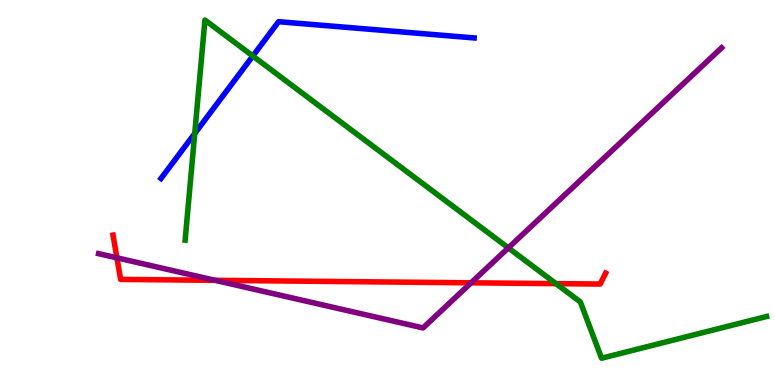[{'lines': ['blue', 'red'], 'intersections': []}, {'lines': ['green', 'red'], 'intersections': [{'x': 7.17, 'y': 2.63}]}, {'lines': ['purple', 'red'], 'intersections': [{'x': 1.51, 'y': 3.3}, {'x': 2.78, 'y': 2.72}, {'x': 6.08, 'y': 2.65}]}, {'lines': ['blue', 'green'], 'intersections': [{'x': 2.51, 'y': 6.53}, {'x': 3.26, 'y': 8.55}]}, {'lines': ['blue', 'purple'], 'intersections': []}, {'lines': ['green', 'purple'], 'intersections': [{'x': 6.56, 'y': 3.56}]}]